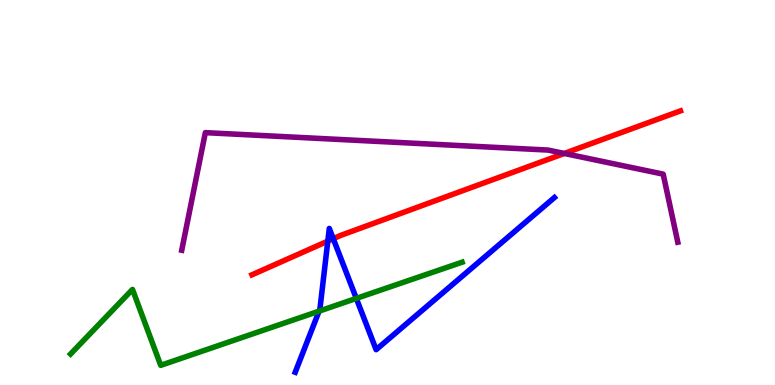[{'lines': ['blue', 'red'], 'intersections': [{'x': 4.23, 'y': 3.74}, {'x': 4.3, 'y': 3.8}]}, {'lines': ['green', 'red'], 'intersections': []}, {'lines': ['purple', 'red'], 'intersections': [{'x': 7.28, 'y': 6.01}]}, {'lines': ['blue', 'green'], 'intersections': [{'x': 4.12, 'y': 1.92}, {'x': 4.6, 'y': 2.25}]}, {'lines': ['blue', 'purple'], 'intersections': []}, {'lines': ['green', 'purple'], 'intersections': []}]